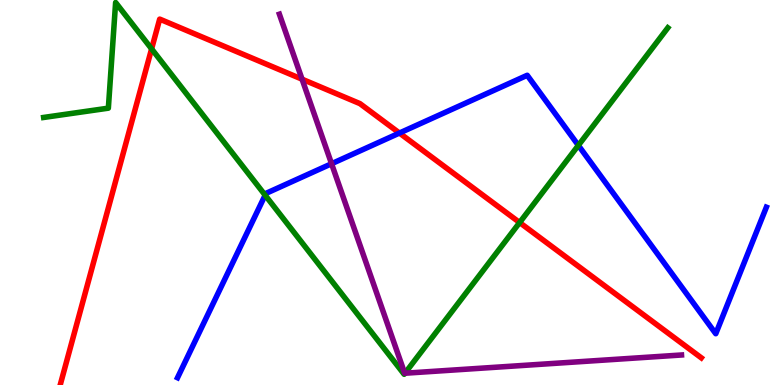[{'lines': ['blue', 'red'], 'intersections': [{'x': 5.15, 'y': 6.54}]}, {'lines': ['green', 'red'], 'intersections': [{'x': 1.96, 'y': 8.73}, {'x': 6.7, 'y': 4.22}]}, {'lines': ['purple', 'red'], 'intersections': [{'x': 3.9, 'y': 7.94}]}, {'lines': ['blue', 'green'], 'intersections': [{'x': 3.42, 'y': 4.93}, {'x': 7.46, 'y': 6.22}]}, {'lines': ['blue', 'purple'], 'intersections': [{'x': 4.28, 'y': 5.75}]}, {'lines': ['green', 'purple'], 'intersections': [{'x': 5.23, 'y': 0.306}]}]